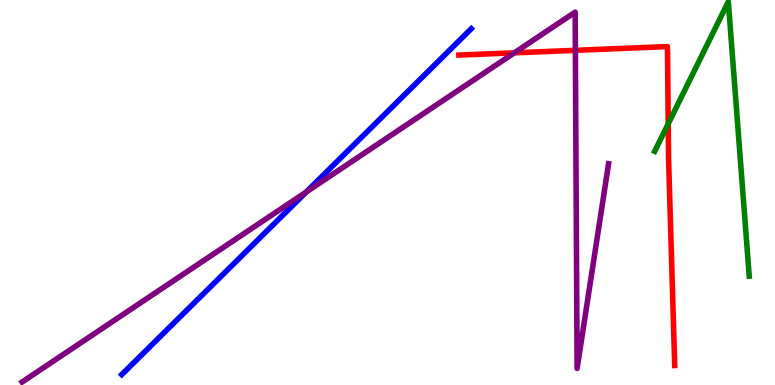[{'lines': ['blue', 'red'], 'intersections': []}, {'lines': ['green', 'red'], 'intersections': [{'x': 8.62, 'y': 6.78}]}, {'lines': ['purple', 'red'], 'intersections': [{'x': 6.64, 'y': 8.63}, {'x': 7.42, 'y': 8.69}]}, {'lines': ['blue', 'green'], 'intersections': []}, {'lines': ['blue', 'purple'], 'intersections': [{'x': 3.95, 'y': 5.01}]}, {'lines': ['green', 'purple'], 'intersections': []}]